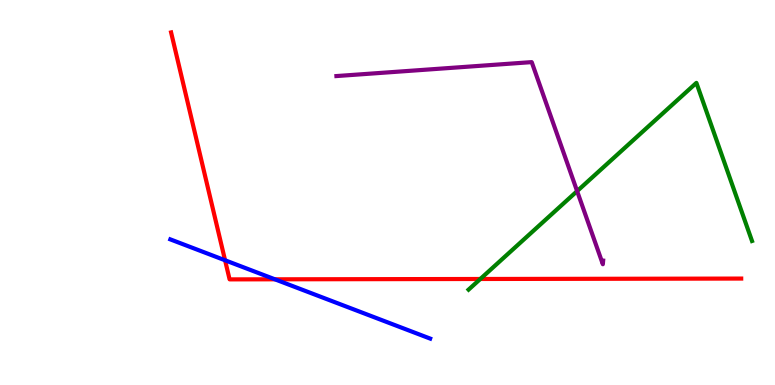[{'lines': ['blue', 'red'], 'intersections': [{'x': 2.9, 'y': 3.24}, {'x': 3.55, 'y': 2.75}]}, {'lines': ['green', 'red'], 'intersections': [{'x': 6.2, 'y': 2.75}]}, {'lines': ['purple', 'red'], 'intersections': []}, {'lines': ['blue', 'green'], 'intersections': []}, {'lines': ['blue', 'purple'], 'intersections': []}, {'lines': ['green', 'purple'], 'intersections': [{'x': 7.45, 'y': 5.04}]}]